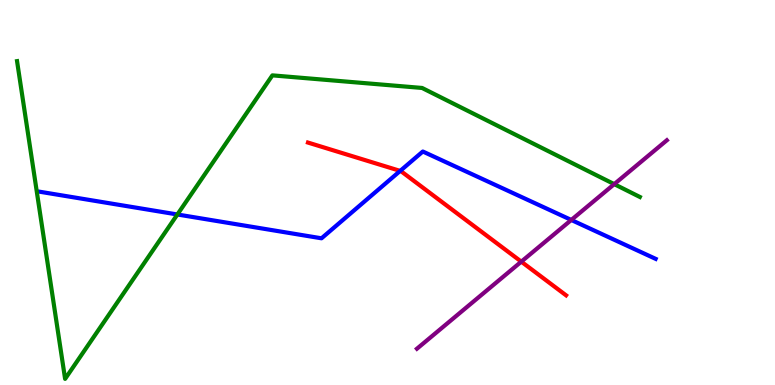[{'lines': ['blue', 'red'], 'intersections': [{'x': 5.16, 'y': 5.56}]}, {'lines': ['green', 'red'], 'intersections': []}, {'lines': ['purple', 'red'], 'intersections': [{'x': 6.73, 'y': 3.2}]}, {'lines': ['blue', 'green'], 'intersections': [{'x': 2.29, 'y': 4.43}]}, {'lines': ['blue', 'purple'], 'intersections': [{'x': 7.37, 'y': 4.29}]}, {'lines': ['green', 'purple'], 'intersections': [{'x': 7.93, 'y': 5.22}]}]